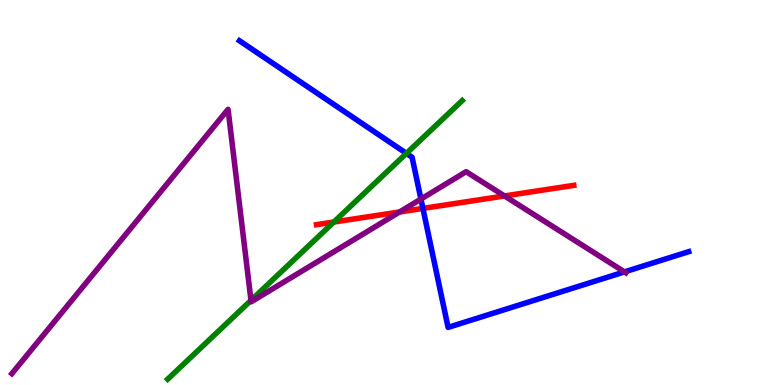[{'lines': ['blue', 'red'], 'intersections': [{'x': 5.46, 'y': 4.59}]}, {'lines': ['green', 'red'], 'intersections': [{'x': 4.31, 'y': 4.23}]}, {'lines': ['purple', 'red'], 'intersections': [{'x': 5.16, 'y': 4.49}, {'x': 6.51, 'y': 4.91}]}, {'lines': ['blue', 'green'], 'intersections': [{'x': 5.24, 'y': 6.02}]}, {'lines': ['blue', 'purple'], 'intersections': [{'x': 5.43, 'y': 4.83}, {'x': 8.06, 'y': 2.94}]}, {'lines': ['green', 'purple'], 'intersections': [{'x': 3.24, 'y': 2.2}]}]